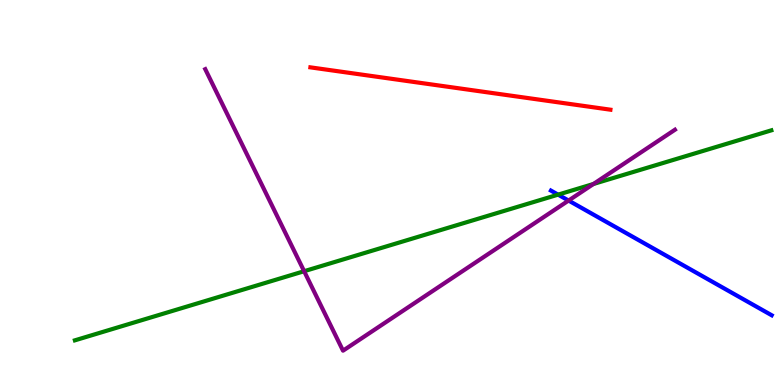[{'lines': ['blue', 'red'], 'intersections': []}, {'lines': ['green', 'red'], 'intersections': []}, {'lines': ['purple', 'red'], 'intersections': []}, {'lines': ['blue', 'green'], 'intersections': [{'x': 7.2, 'y': 4.94}]}, {'lines': ['blue', 'purple'], 'intersections': [{'x': 7.34, 'y': 4.79}]}, {'lines': ['green', 'purple'], 'intersections': [{'x': 3.92, 'y': 2.96}, {'x': 7.66, 'y': 5.22}]}]